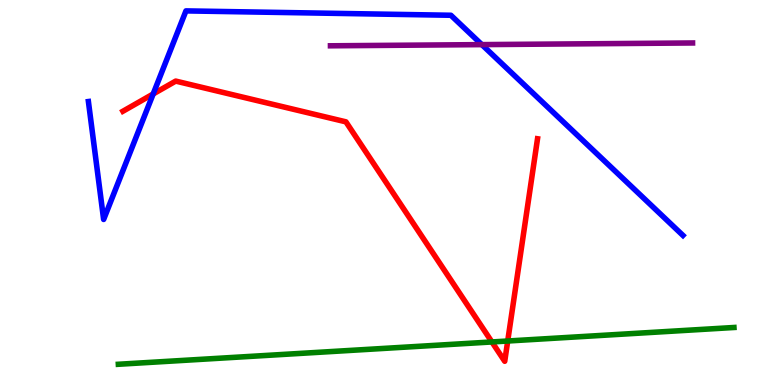[{'lines': ['blue', 'red'], 'intersections': [{'x': 1.98, 'y': 7.56}]}, {'lines': ['green', 'red'], 'intersections': [{'x': 6.35, 'y': 1.12}, {'x': 6.55, 'y': 1.14}]}, {'lines': ['purple', 'red'], 'intersections': []}, {'lines': ['blue', 'green'], 'intersections': []}, {'lines': ['blue', 'purple'], 'intersections': [{'x': 6.22, 'y': 8.84}]}, {'lines': ['green', 'purple'], 'intersections': []}]